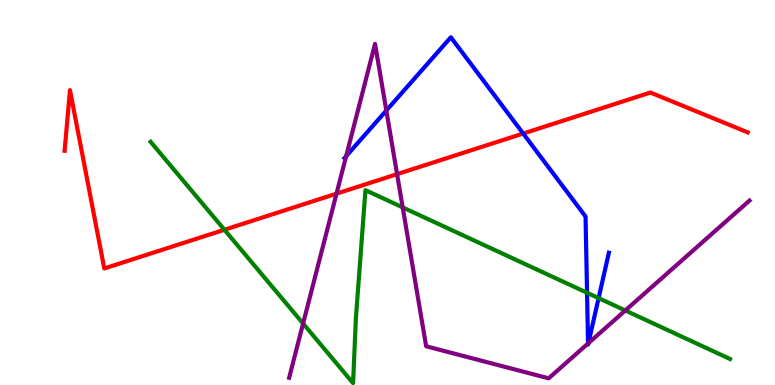[{'lines': ['blue', 'red'], 'intersections': [{'x': 6.75, 'y': 6.53}]}, {'lines': ['green', 'red'], 'intersections': [{'x': 2.9, 'y': 4.03}]}, {'lines': ['purple', 'red'], 'intersections': [{'x': 4.34, 'y': 4.97}, {'x': 5.12, 'y': 5.48}]}, {'lines': ['blue', 'green'], 'intersections': [{'x': 7.57, 'y': 2.4}, {'x': 7.72, 'y': 2.26}]}, {'lines': ['blue', 'purple'], 'intersections': [{'x': 4.47, 'y': 5.94}, {'x': 4.98, 'y': 7.13}, {'x': 7.59, 'y': 1.08}, {'x': 7.59, 'y': 1.09}]}, {'lines': ['green', 'purple'], 'intersections': [{'x': 3.91, 'y': 1.6}, {'x': 5.2, 'y': 4.61}, {'x': 8.07, 'y': 1.94}]}]